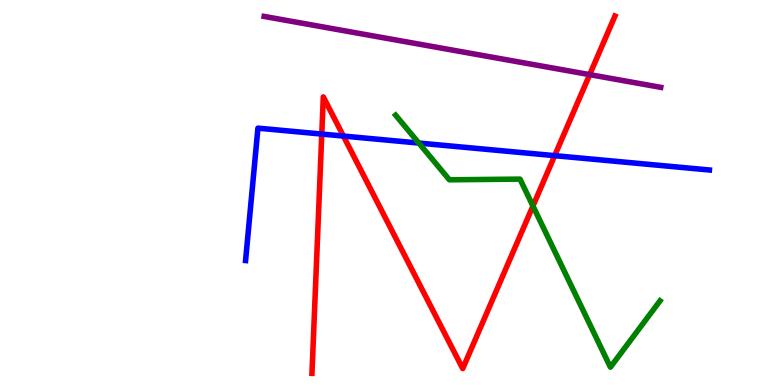[{'lines': ['blue', 'red'], 'intersections': [{'x': 4.15, 'y': 6.52}, {'x': 4.43, 'y': 6.47}, {'x': 7.16, 'y': 5.96}]}, {'lines': ['green', 'red'], 'intersections': [{'x': 6.88, 'y': 4.65}]}, {'lines': ['purple', 'red'], 'intersections': [{'x': 7.61, 'y': 8.06}]}, {'lines': ['blue', 'green'], 'intersections': [{'x': 5.4, 'y': 6.28}]}, {'lines': ['blue', 'purple'], 'intersections': []}, {'lines': ['green', 'purple'], 'intersections': []}]